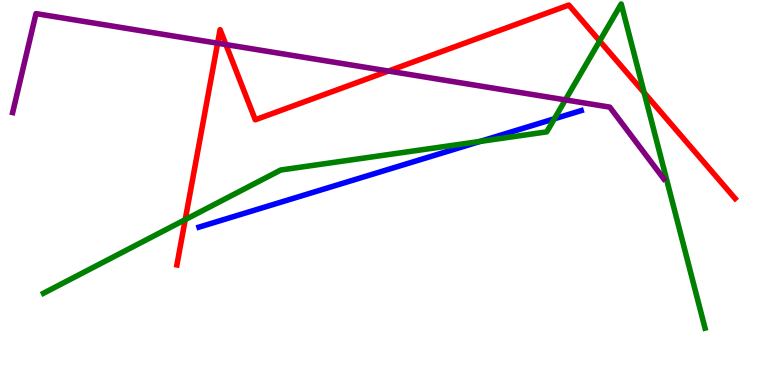[{'lines': ['blue', 'red'], 'intersections': []}, {'lines': ['green', 'red'], 'intersections': [{'x': 2.39, 'y': 4.3}, {'x': 7.74, 'y': 8.94}, {'x': 8.31, 'y': 7.59}]}, {'lines': ['purple', 'red'], 'intersections': [{'x': 2.81, 'y': 8.88}, {'x': 2.91, 'y': 8.84}, {'x': 5.01, 'y': 8.15}]}, {'lines': ['blue', 'green'], 'intersections': [{'x': 6.2, 'y': 6.33}, {'x': 7.15, 'y': 6.91}]}, {'lines': ['blue', 'purple'], 'intersections': []}, {'lines': ['green', 'purple'], 'intersections': [{'x': 7.3, 'y': 7.41}]}]